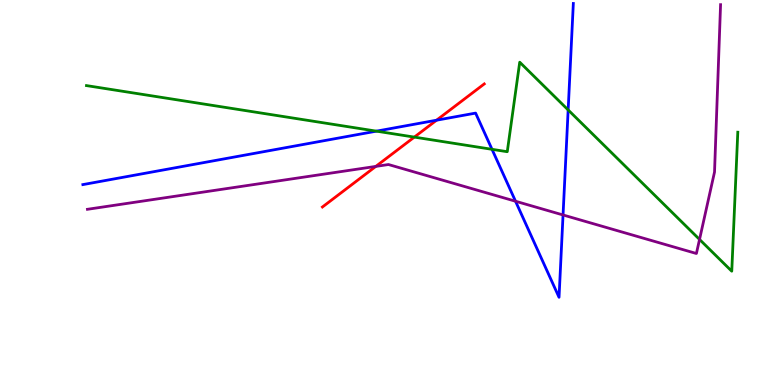[{'lines': ['blue', 'red'], 'intersections': [{'x': 5.63, 'y': 6.88}]}, {'lines': ['green', 'red'], 'intersections': [{'x': 5.35, 'y': 6.44}]}, {'lines': ['purple', 'red'], 'intersections': [{'x': 4.85, 'y': 5.68}]}, {'lines': ['blue', 'green'], 'intersections': [{'x': 4.86, 'y': 6.59}, {'x': 6.35, 'y': 6.12}, {'x': 7.33, 'y': 7.14}]}, {'lines': ['blue', 'purple'], 'intersections': [{'x': 6.65, 'y': 4.77}, {'x': 7.27, 'y': 4.42}]}, {'lines': ['green', 'purple'], 'intersections': [{'x': 9.03, 'y': 3.78}]}]